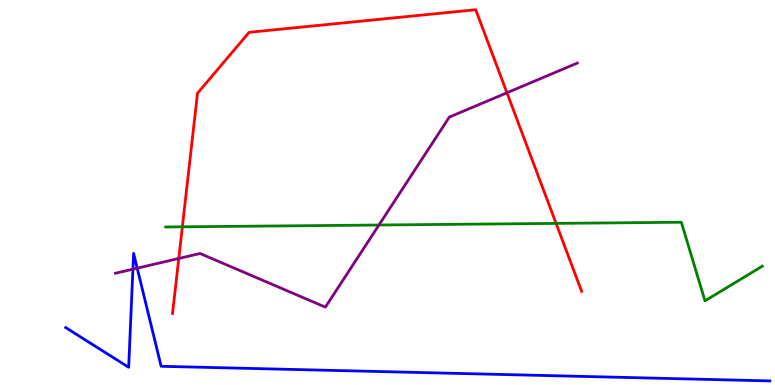[{'lines': ['blue', 'red'], 'intersections': []}, {'lines': ['green', 'red'], 'intersections': [{'x': 2.35, 'y': 4.11}, {'x': 7.18, 'y': 4.2}]}, {'lines': ['purple', 'red'], 'intersections': [{'x': 2.31, 'y': 3.29}, {'x': 6.54, 'y': 7.59}]}, {'lines': ['blue', 'green'], 'intersections': []}, {'lines': ['blue', 'purple'], 'intersections': [{'x': 1.72, 'y': 3.01}, {'x': 1.77, 'y': 3.03}]}, {'lines': ['green', 'purple'], 'intersections': [{'x': 4.89, 'y': 4.16}]}]